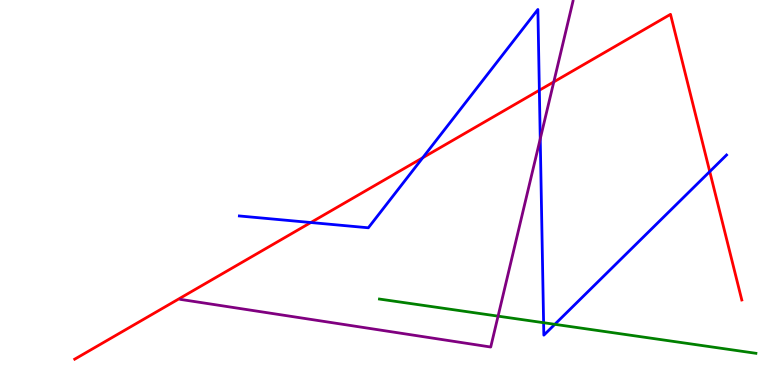[{'lines': ['blue', 'red'], 'intersections': [{'x': 4.01, 'y': 4.22}, {'x': 5.45, 'y': 5.9}, {'x': 6.96, 'y': 7.66}, {'x': 9.16, 'y': 5.54}]}, {'lines': ['green', 'red'], 'intersections': []}, {'lines': ['purple', 'red'], 'intersections': [{'x': 7.15, 'y': 7.87}]}, {'lines': ['blue', 'green'], 'intersections': [{'x': 7.01, 'y': 1.62}, {'x': 7.16, 'y': 1.58}]}, {'lines': ['blue', 'purple'], 'intersections': [{'x': 6.97, 'y': 6.39}]}, {'lines': ['green', 'purple'], 'intersections': [{'x': 6.43, 'y': 1.79}]}]